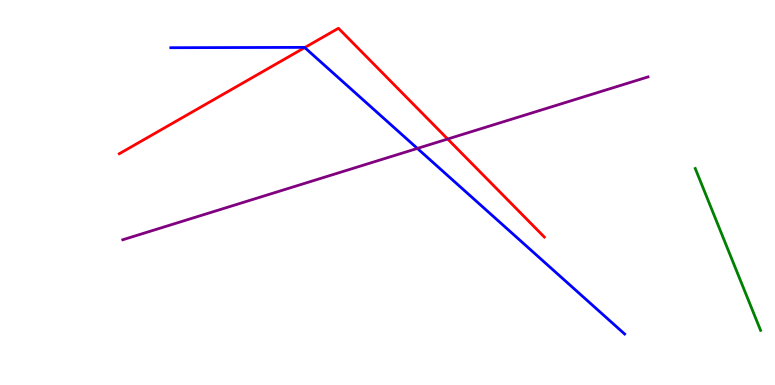[{'lines': ['blue', 'red'], 'intersections': [{'x': 3.93, 'y': 8.76}]}, {'lines': ['green', 'red'], 'intersections': []}, {'lines': ['purple', 'red'], 'intersections': [{'x': 5.78, 'y': 6.39}]}, {'lines': ['blue', 'green'], 'intersections': []}, {'lines': ['blue', 'purple'], 'intersections': [{'x': 5.39, 'y': 6.14}]}, {'lines': ['green', 'purple'], 'intersections': []}]